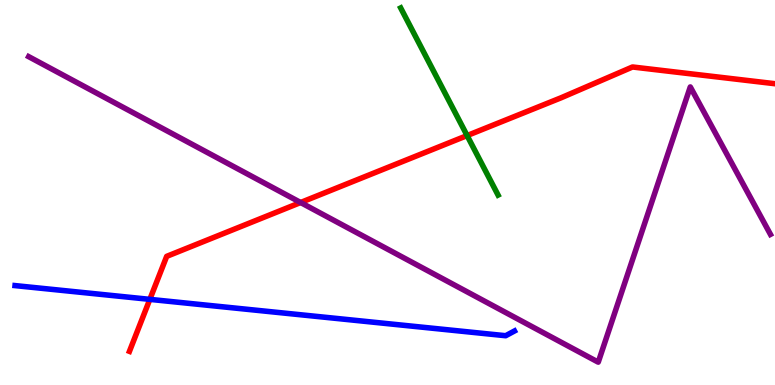[{'lines': ['blue', 'red'], 'intersections': [{'x': 1.93, 'y': 2.22}]}, {'lines': ['green', 'red'], 'intersections': [{'x': 6.03, 'y': 6.48}]}, {'lines': ['purple', 'red'], 'intersections': [{'x': 3.88, 'y': 4.74}]}, {'lines': ['blue', 'green'], 'intersections': []}, {'lines': ['blue', 'purple'], 'intersections': []}, {'lines': ['green', 'purple'], 'intersections': []}]